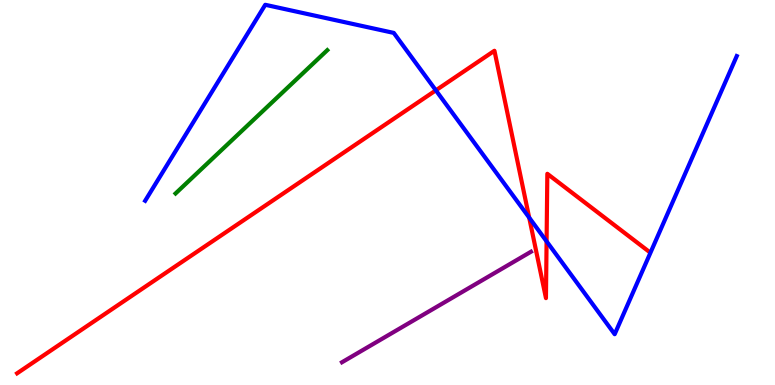[{'lines': ['blue', 'red'], 'intersections': [{'x': 5.62, 'y': 7.65}, {'x': 6.83, 'y': 4.35}, {'x': 7.05, 'y': 3.73}]}, {'lines': ['green', 'red'], 'intersections': []}, {'lines': ['purple', 'red'], 'intersections': []}, {'lines': ['blue', 'green'], 'intersections': []}, {'lines': ['blue', 'purple'], 'intersections': []}, {'lines': ['green', 'purple'], 'intersections': []}]